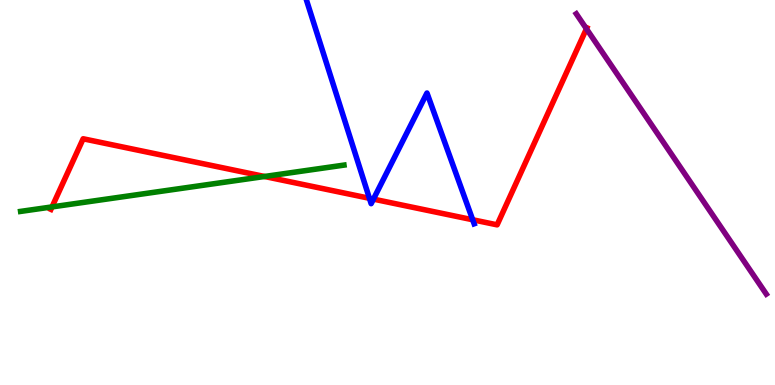[{'lines': ['blue', 'red'], 'intersections': [{'x': 4.77, 'y': 4.85}, {'x': 4.82, 'y': 4.83}, {'x': 6.1, 'y': 4.29}]}, {'lines': ['green', 'red'], 'intersections': [{'x': 0.671, 'y': 4.63}, {'x': 3.41, 'y': 5.42}]}, {'lines': ['purple', 'red'], 'intersections': [{'x': 7.57, 'y': 9.25}]}, {'lines': ['blue', 'green'], 'intersections': []}, {'lines': ['blue', 'purple'], 'intersections': []}, {'lines': ['green', 'purple'], 'intersections': []}]